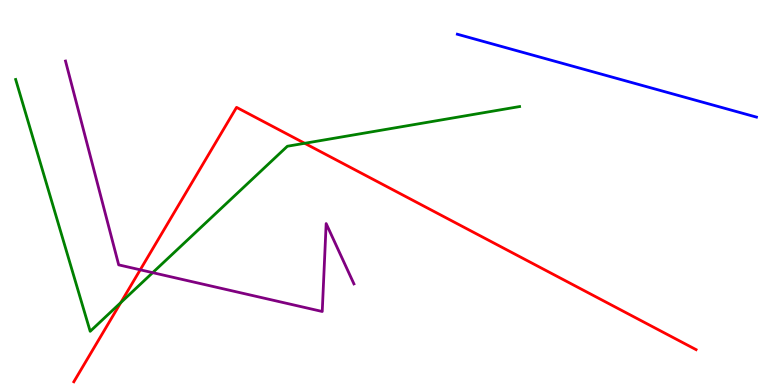[{'lines': ['blue', 'red'], 'intersections': []}, {'lines': ['green', 'red'], 'intersections': [{'x': 1.56, 'y': 2.14}, {'x': 3.93, 'y': 6.28}]}, {'lines': ['purple', 'red'], 'intersections': [{'x': 1.81, 'y': 2.99}]}, {'lines': ['blue', 'green'], 'intersections': []}, {'lines': ['blue', 'purple'], 'intersections': []}, {'lines': ['green', 'purple'], 'intersections': [{'x': 1.97, 'y': 2.92}]}]